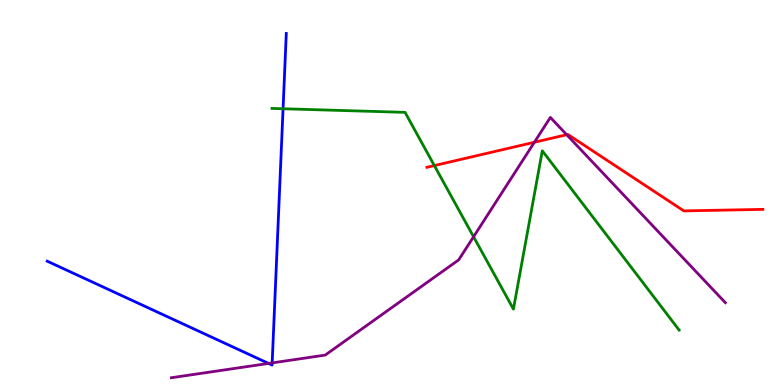[{'lines': ['blue', 'red'], 'intersections': []}, {'lines': ['green', 'red'], 'intersections': [{'x': 5.6, 'y': 5.7}]}, {'lines': ['purple', 'red'], 'intersections': [{'x': 6.9, 'y': 6.31}, {'x': 7.31, 'y': 6.5}]}, {'lines': ['blue', 'green'], 'intersections': [{'x': 3.65, 'y': 7.18}]}, {'lines': ['blue', 'purple'], 'intersections': [{'x': 3.47, 'y': 0.56}, {'x': 3.51, 'y': 0.574}]}, {'lines': ['green', 'purple'], 'intersections': [{'x': 6.11, 'y': 3.85}]}]